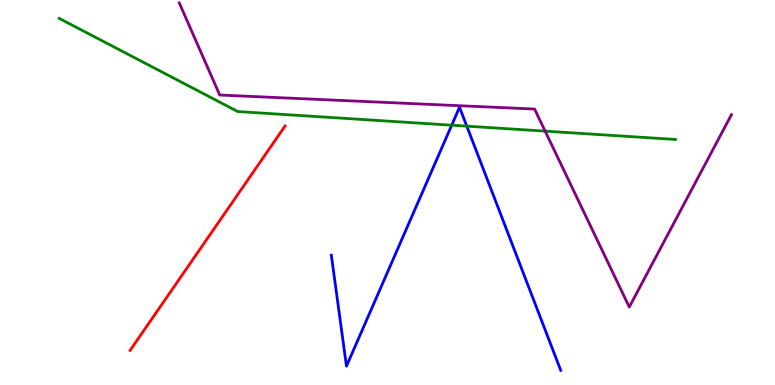[{'lines': ['blue', 'red'], 'intersections': []}, {'lines': ['green', 'red'], 'intersections': []}, {'lines': ['purple', 'red'], 'intersections': []}, {'lines': ['blue', 'green'], 'intersections': [{'x': 5.83, 'y': 6.75}, {'x': 6.02, 'y': 6.72}]}, {'lines': ['blue', 'purple'], 'intersections': []}, {'lines': ['green', 'purple'], 'intersections': [{'x': 7.03, 'y': 6.59}]}]